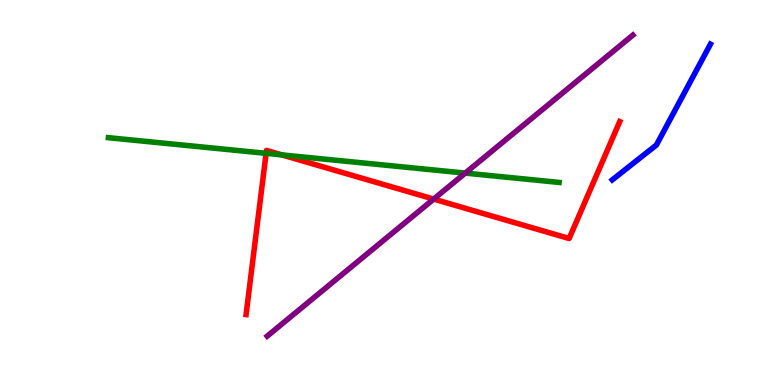[{'lines': ['blue', 'red'], 'intersections': []}, {'lines': ['green', 'red'], 'intersections': [{'x': 3.43, 'y': 6.02}, {'x': 3.64, 'y': 5.98}]}, {'lines': ['purple', 'red'], 'intersections': [{'x': 5.6, 'y': 4.83}]}, {'lines': ['blue', 'green'], 'intersections': []}, {'lines': ['blue', 'purple'], 'intersections': []}, {'lines': ['green', 'purple'], 'intersections': [{'x': 6.0, 'y': 5.5}]}]